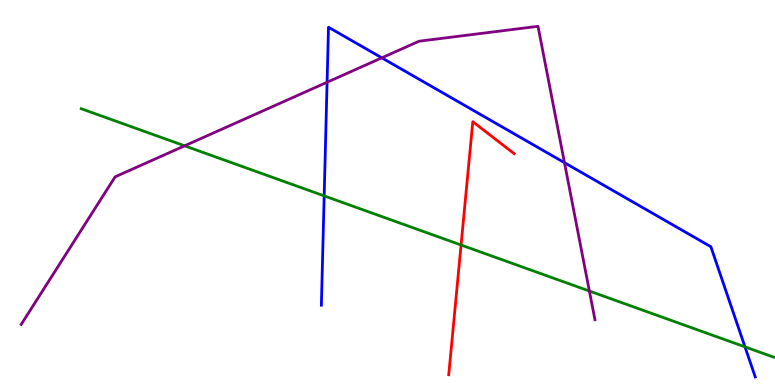[{'lines': ['blue', 'red'], 'intersections': []}, {'lines': ['green', 'red'], 'intersections': [{'x': 5.95, 'y': 3.64}]}, {'lines': ['purple', 'red'], 'intersections': []}, {'lines': ['blue', 'green'], 'intersections': [{'x': 4.18, 'y': 4.91}, {'x': 9.61, 'y': 0.99}]}, {'lines': ['blue', 'purple'], 'intersections': [{'x': 4.22, 'y': 7.86}, {'x': 4.93, 'y': 8.5}, {'x': 7.28, 'y': 5.77}]}, {'lines': ['green', 'purple'], 'intersections': [{'x': 2.38, 'y': 6.21}, {'x': 7.6, 'y': 2.44}]}]